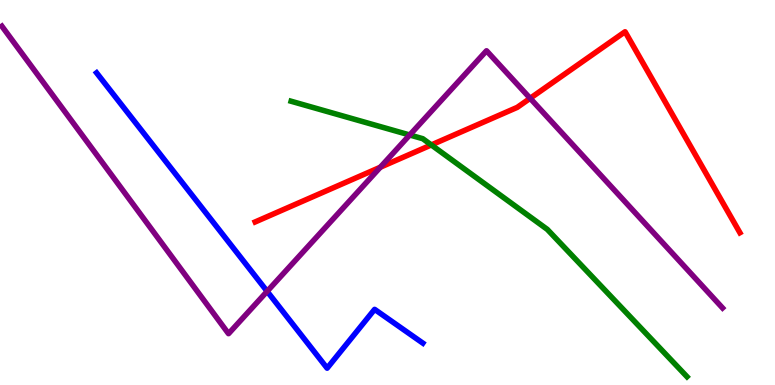[{'lines': ['blue', 'red'], 'intersections': []}, {'lines': ['green', 'red'], 'intersections': [{'x': 5.57, 'y': 6.24}]}, {'lines': ['purple', 'red'], 'intersections': [{'x': 4.91, 'y': 5.66}, {'x': 6.84, 'y': 7.45}]}, {'lines': ['blue', 'green'], 'intersections': []}, {'lines': ['blue', 'purple'], 'intersections': [{'x': 3.45, 'y': 2.43}]}, {'lines': ['green', 'purple'], 'intersections': [{'x': 5.29, 'y': 6.49}]}]